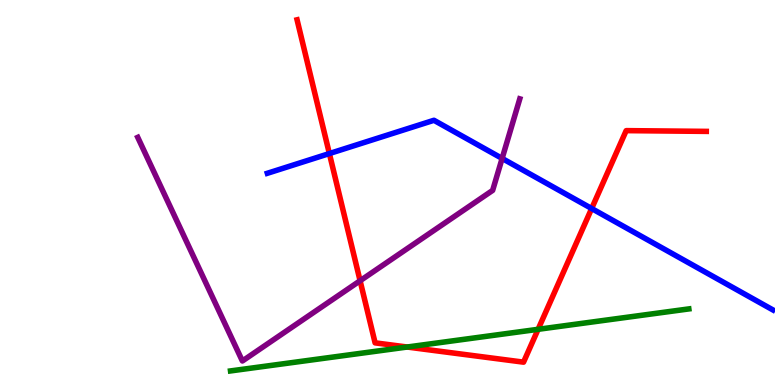[{'lines': ['blue', 'red'], 'intersections': [{'x': 4.25, 'y': 6.01}, {'x': 7.63, 'y': 4.58}]}, {'lines': ['green', 'red'], 'intersections': [{'x': 5.25, 'y': 0.986}, {'x': 6.94, 'y': 1.45}]}, {'lines': ['purple', 'red'], 'intersections': [{'x': 4.65, 'y': 2.71}]}, {'lines': ['blue', 'green'], 'intersections': []}, {'lines': ['blue', 'purple'], 'intersections': [{'x': 6.48, 'y': 5.88}]}, {'lines': ['green', 'purple'], 'intersections': []}]